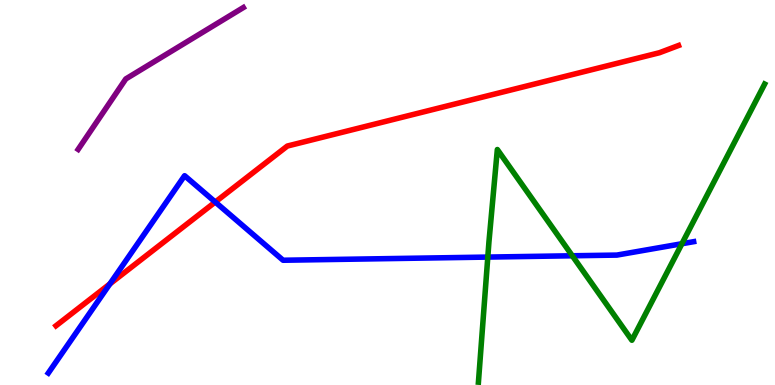[{'lines': ['blue', 'red'], 'intersections': [{'x': 1.42, 'y': 2.63}, {'x': 2.78, 'y': 4.75}]}, {'lines': ['green', 'red'], 'intersections': []}, {'lines': ['purple', 'red'], 'intersections': []}, {'lines': ['blue', 'green'], 'intersections': [{'x': 6.29, 'y': 3.32}, {'x': 7.38, 'y': 3.36}, {'x': 8.8, 'y': 3.67}]}, {'lines': ['blue', 'purple'], 'intersections': []}, {'lines': ['green', 'purple'], 'intersections': []}]